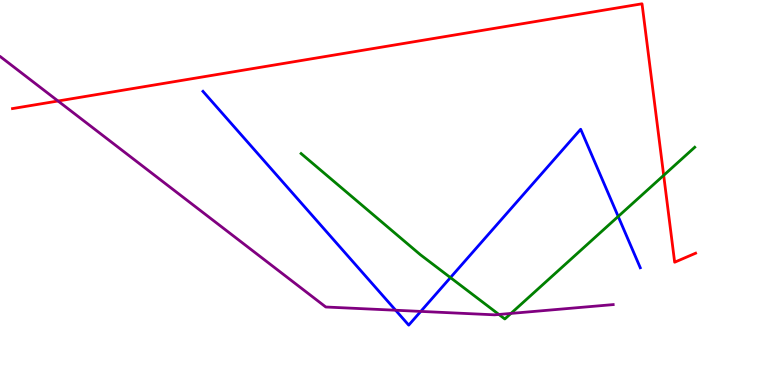[{'lines': ['blue', 'red'], 'intersections': []}, {'lines': ['green', 'red'], 'intersections': [{'x': 8.56, 'y': 5.45}]}, {'lines': ['purple', 'red'], 'intersections': [{'x': 0.749, 'y': 7.38}]}, {'lines': ['blue', 'green'], 'intersections': [{'x': 5.81, 'y': 2.79}, {'x': 7.98, 'y': 4.38}]}, {'lines': ['blue', 'purple'], 'intersections': [{'x': 5.1, 'y': 1.94}, {'x': 5.43, 'y': 1.91}]}, {'lines': ['green', 'purple'], 'intersections': [{'x': 6.44, 'y': 1.83}, {'x': 6.59, 'y': 1.86}]}]